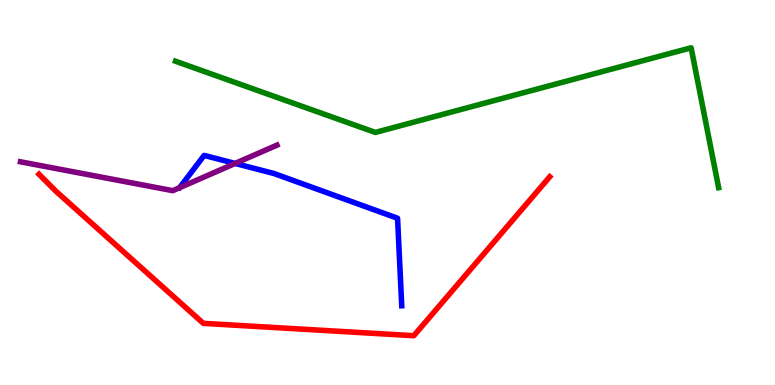[{'lines': ['blue', 'red'], 'intersections': []}, {'lines': ['green', 'red'], 'intersections': []}, {'lines': ['purple', 'red'], 'intersections': []}, {'lines': ['blue', 'green'], 'intersections': []}, {'lines': ['blue', 'purple'], 'intersections': [{'x': 3.03, 'y': 5.75}]}, {'lines': ['green', 'purple'], 'intersections': []}]